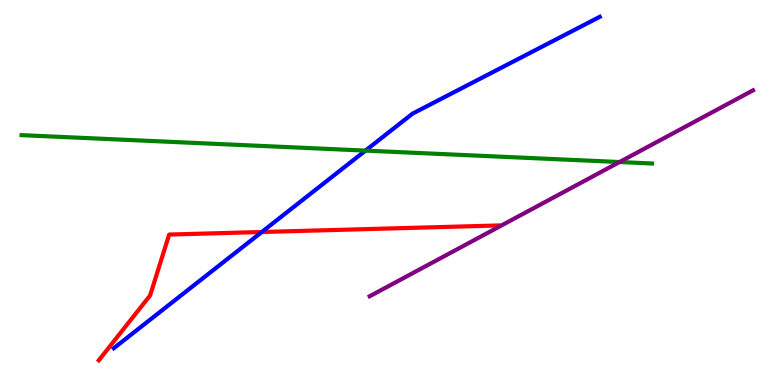[{'lines': ['blue', 'red'], 'intersections': [{'x': 3.38, 'y': 3.97}]}, {'lines': ['green', 'red'], 'intersections': []}, {'lines': ['purple', 'red'], 'intersections': []}, {'lines': ['blue', 'green'], 'intersections': [{'x': 4.72, 'y': 6.09}]}, {'lines': ['blue', 'purple'], 'intersections': []}, {'lines': ['green', 'purple'], 'intersections': [{'x': 7.99, 'y': 5.79}]}]